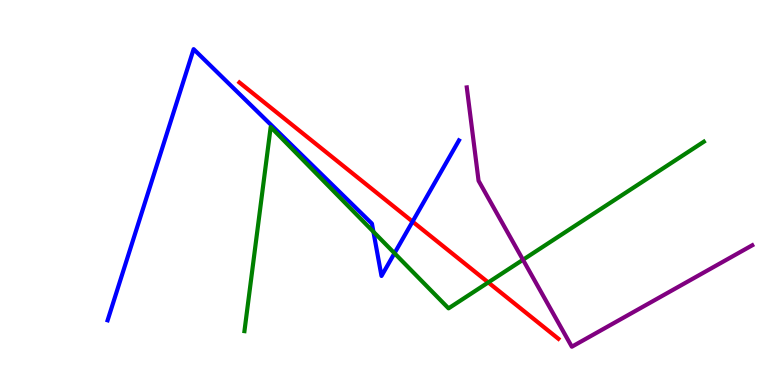[{'lines': ['blue', 'red'], 'intersections': [{'x': 5.32, 'y': 4.24}]}, {'lines': ['green', 'red'], 'intersections': [{'x': 6.3, 'y': 2.66}]}, {'lines': ['purple', 'red'], 'intersections': []}, {'lines': ['blue', 'green'], 'intersections': [{'x': 4.82, 'y': 3.98}, {'x': 5.09, 'y': 3.42}]}, {'lines': ['blue', 'purple'], 'intersections': []}, {'lines': ['green', 'purple'], 'intersections': [{'x': 6.75, 'y': 3.25}]}]